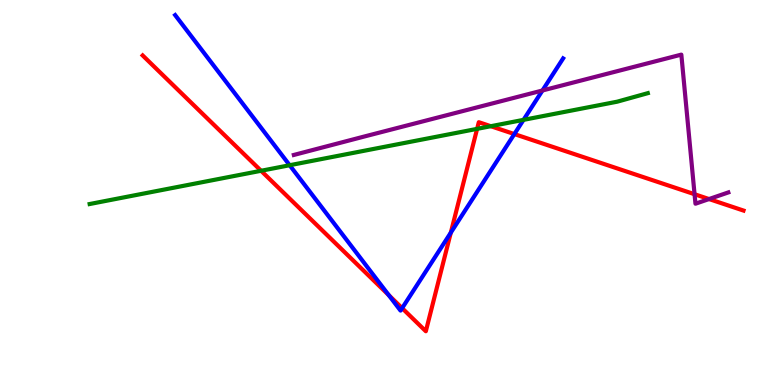[{'lines': ['blue', 'red'], 'intersections': [{'x': 5.02, 'y': 2.34}, {'x': 5.19, 'y': 2.0}, {'x': 5.82, 'y': 3.96}, {'x': 6.64, 'y': 6.52}]}, {'lines': ['green', 'red'], 'intersections': [{'x': 3.37, 'y': 5.56}, {'x': 6.16, 'y': 6.65}, {'x': 6.33, 'y': 6.72}]}, {'lines': ['purple', 'red'], 'intersections': [{'x': 8.96, 'y': 4.96}, {'x': 9.15, 'y': 4.83}]}, {'lines': ['blue', 'green'], 'intersections': [{'x': 3.74, 'y': 5.71}, {'x': 6.76, 'y': 6.89}]}, {'lines': ['blue', 'purple'], 'intersections': [{'x': 7.0, 'y': 7.65}]}, {'lines': ['green', 'purple'], 'intersections': []}]